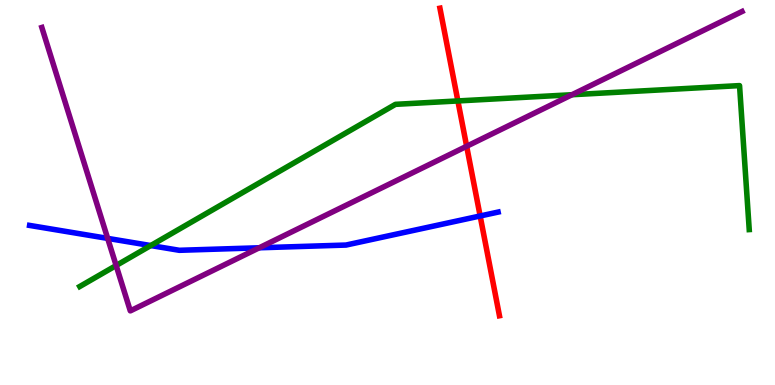[{'lines': ['blue', 'red'], 'intersections': [{'x': 6.2, 'y': 4.39}]}, {'lines': ['green', 'red'], 'intersections': [{'x': 5.91, 'y': 7.38}]}, {'lines': ['purple', 'red'], 'intersections': [{'x': 6.02, 'y': 6.2}]}, {'lines': ['blue', 'green'], 'intersections': [{'x': 1.95, 'y': 3.62}]}, {'lines': ['blue', 'purple'], 'intersections': [{'x': 1.39, 'y': 3.81}, {'x': 3.35, 'y': 3.56}]}, {'lines': ['green', 'purple'], 'intersections': [{'x': 1.5, 'y': 3.1}, {'x': 7.38, 'y': 7.54}]}]